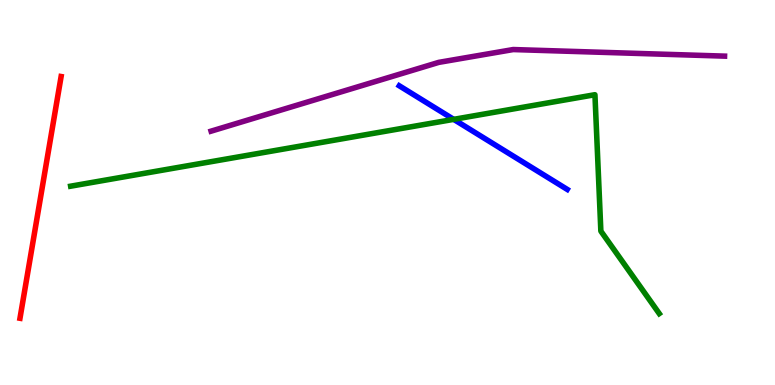[{'lines': ['blue', 'red'], 'intersections': []}, {'lines': ['green', 'red'], 'intersections': []}, {'lines': ['purple', 'red'], 'intersections': []}, {'lines': ['blue', 'green'], 'intersections': [{'x': 5.85, 'y': 6.9}]}, {'lines': ['blue', 'purple'], 'intersections': []}, {'lines': ['green', 'purple'], 'intersections': []}]